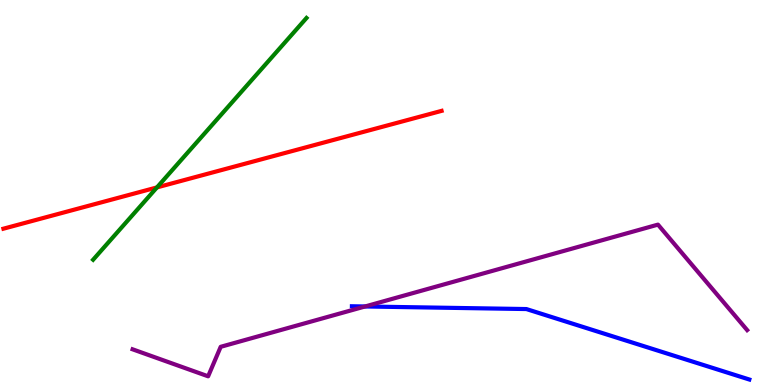[{'lines': ['blue', 'red'], 'intersections': []}, {'lines': ['green', 'red'], 'intersections': [{'x': 2.03, 'y': 5.13}]}, {'lines': ['purple', 'red'], 'intersections': []}, {'lines': ['blue', 'green'], 'intersections': []}, {'lines': ['blue', 'purple'], 'intersections': [{'x': 4.71, 'y': 2.04}]}, {'lines': ['green', 'purple'], 'intersections': []}]